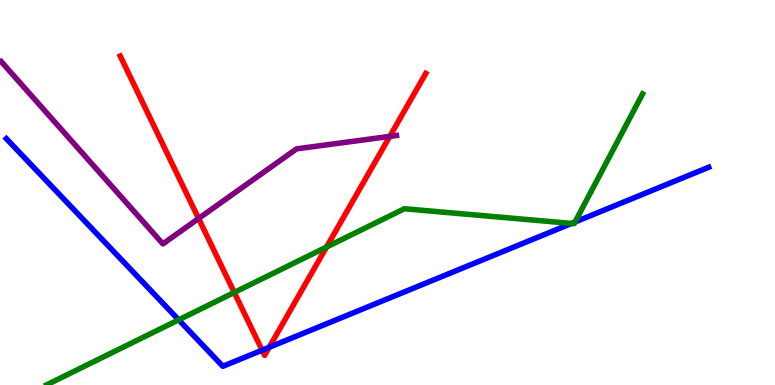[{'lines': ['blue', 'red'], 'intersections': [{'x': 3.38, 'y': 0.904}, {'x': 3.47, 'y': 0.98}]}, {'lines': ['green', 'red'], 'intersections': [{'x': 3.02, 'y': 2.4}, {'x': 4.21, 'y': 3.58}]}, {'lines': ['purple', 'red'], 'intersections': [{'x': 2.56, 'y': 4.32}, {'x': 5.03, 'y': 6.46}]}, {'lines': ['blue', 'green'], 'intersections': [{'x': 2.31, 'y': 1.69}, {'x': 7.37, 'y': 4.2}, {'x': 7.42, 'y': 4.23}]}, {'lines': ['blue', 'purple'], 'intersections': []}, {'lines': ['green', 'purple'], 'intersections': []}]